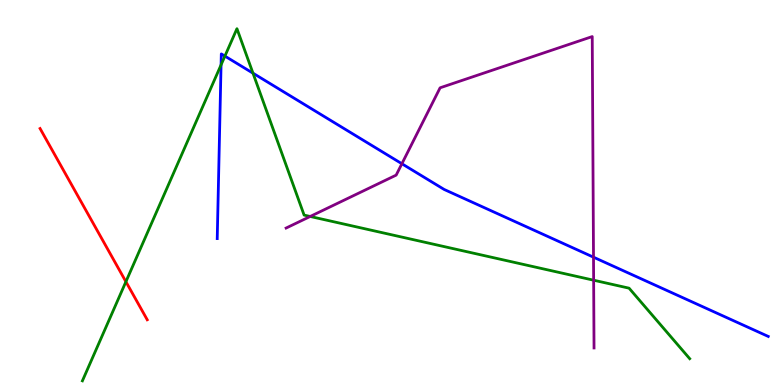[{'lines': ['blue', 'red'], 'intersections': []}, {'lines': ['green', 'red'], 'intersections': [{'x': 1.62, 'y': 2.68}]}, {'lines': ['purple', 'red'], 'intersections': []}, {'lines': ['blue', 'green'], 'intersections': [{'x': 2.85, 'y': 8.31}, {'x': 2.9, 'y': 8.54}, {'x': 3.26, 'y': 8.1}]}, {'lines': ['blue', 'purple'], 'intersections': [{'x': 5.19, 'y': 5.75}, {'x': 7.66, 'y': 3.32}]}, {'lines': ['green', 'purple'], 'intersections': [{'x': 4.0, 'y': 4.38}, {'x': 7.66, 'y': 2.72}]}]